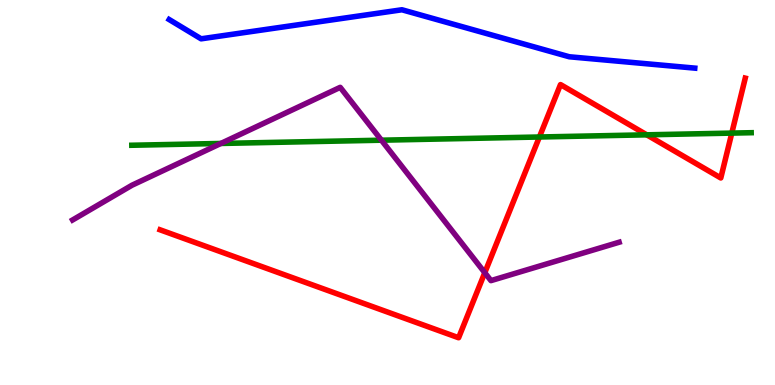[{'lines': ['blue', 'red'], 'intersections': []}, {'lines': ['green', 'red'], 'intersections': [{'x': 6.96, 'y': 6.44}, {'x': 8.35, 'y': 6.5}, {'x': 9.44, 'y': 6.54}]}, {'lines': ['purple', 'red'], 'intersections': [{'x': 6.26, 'y': 2.92}]}, {'lines': ['blue', 'green'], 'intersections': []}, {'lines': ['blue', 'purple'], 'intersections': []}, {'lines': ['green', 'purple'], 'intersections': [{'x': 2.85, 'y': 6.27}, {'x': 4.92, 'y': 6.36}]}]